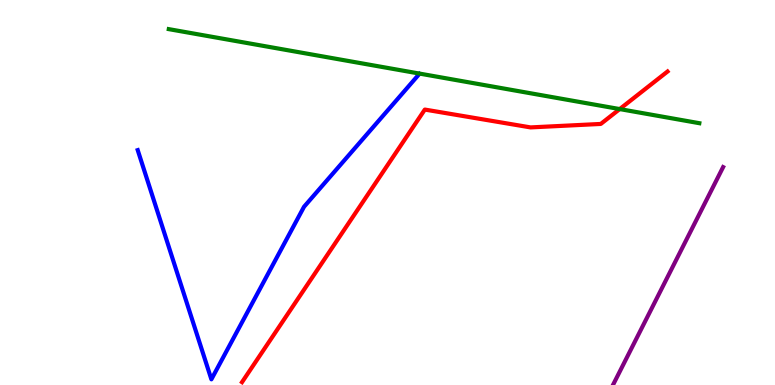[{'lines': ['blue', 'red'], 'intersections': []}, {'lines': ['green', 'red'], 'intersections': [{'x': 8.0, 'y': 7.17}]}, {'lines': ['purple', 'red'], 'intersections': []}, {'lines': ['blue', 'green'], 'intersections': []}, {'lines': ['blue', 'purple'], 'intersections': []}, {'lines': ['green', 'purple'], 'intersections': []}]